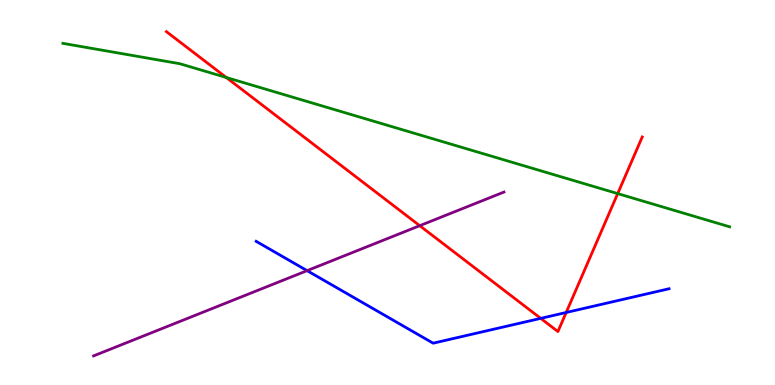[{'lines': ['blue', 'red'], 'intersections': [{'x': 6.98, 'y': 1.73}, {'x': 7.31, 'y': 1.88}]}, {'lines': ['green', 'red'], 'intersections': [{'x': 2.92, 'y': 7.99}, {'x': 7.97, 'y': 4.97}]}, {'lines': ['purple', 'red'], 'intersections': [{'x': 5.42, 'y': 4.14}]}, {'lines': ['blue', 'green'], 'intersections': []}, {'lines': ['blue', 'purple'], 'intersections': [{'x': 3.96, 'y': 2.97}]}, {'lines': ['green', 'purple'], 'intersections': []}]